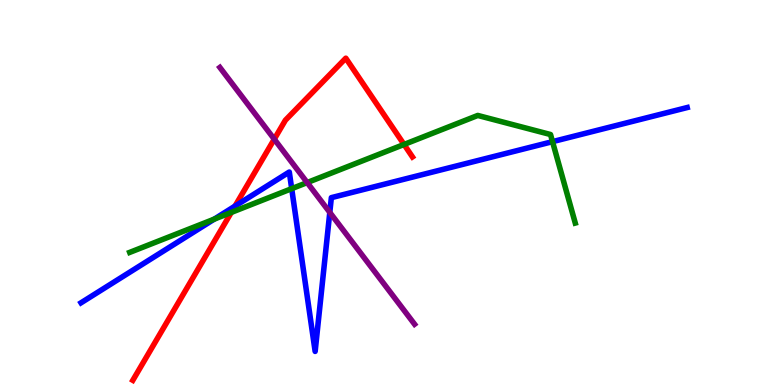[{'lines': ['blue', 'red'], 'intersections': [{'x': 3.03, 'y': 4.65}]}, {'lines': ['green', 'red'], 'intersections': [{'x': 2.98, 'y': 4.48}, {'x': 5.21, 'y': 6.25}]}, {'lines': ['purple', 'red'], 'intersections': [{'x': 3.54, 'y': 6.39}]}, {'lines': ['blue', 'green'], 'intersections': [{'x': 2.77, 'y': 4.31}, {'x': 3.76, 'y': 5.1}, {'x': 7.13, 'y': 6.32}]}, {'lines': ['blue', 'purple'], 'intersections': [{'x': 4.26, 'y': 4.48}]}, {'lines': ['green', 'purple'], 'intersections': [{'x': 3.96, 'y': 5.26}]}]